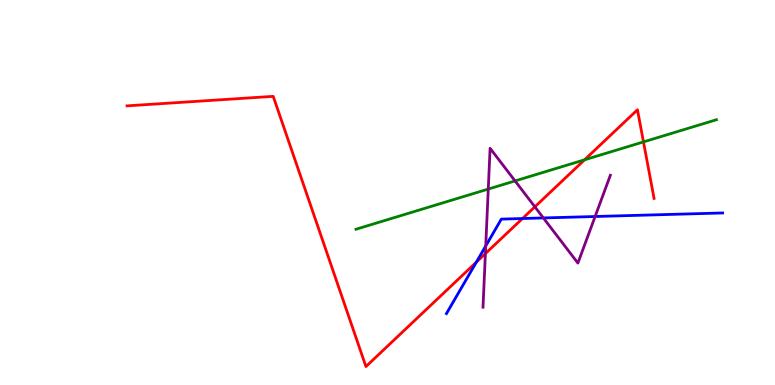[{'lines': ['blue', 'red'], 'intersections': [{'x': 6.15, 'y': 3.19}, {'x': 6.74, 'y': 4.32}]}, {'lines': ['green', 'red'], 'intersections': [{'x': 7.54, 'y': 5.85}, {'x': 8.3, 'y': 6.31}]}, {'lines': ['purple', 'red'], 'intersections': [{'x': 6.26, 'y': 3.41}, {'x': 6.9, 'y': 4.63}]}, {'lines': ['blue', 'green'], 'intersections': []}, {'lines': ['blue', 'purple'], 'intersections': [{'x': 6.27, 'y': 3.61}, {'x': 7.01, 'y': 4.34}, {'x': 7.68, 'y': 4.38}]}, {'lines': ['green', 'purple'], 'intersections': [{'x': 6.3, 'y': 5.09}, {'x': 6.65, 'y': 5.3}]}]